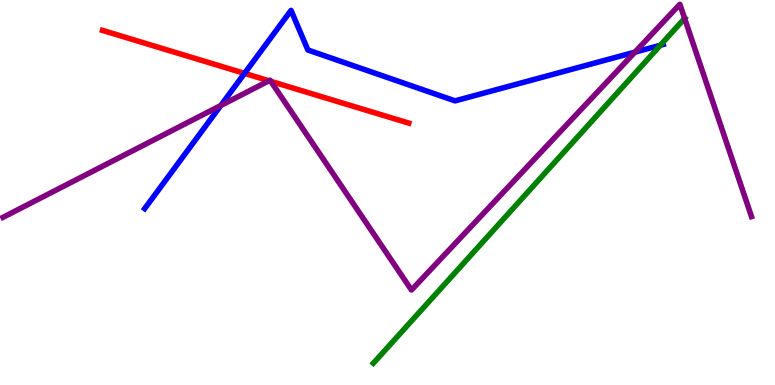[{'lines': ['blue', 'red'], 'intersections': [{'x': 3.16, 'y': 8.09}]}, {'lines': ['green', 'red'], 'intersections': []}, {'lines': ['purple', 'red'], 'intersections': [{'x': 3.47, 'y': 7.9}, {'x': 3.49, 'y': 7.89}]}, {'lines': ['blue', 'green'], 'intersections': [{'x': 8.52, 'y': 8.82}]}, {'lines': ['blue', 'purple'], 'intersections': [{'x': 2.85, 'y': 7.26}, {'x': 8.19, 'y': 8.65}]}, {'lines': ['green', 'purple'], 'intersections': [{'x': 8.83, 'y': 9.52}]}]